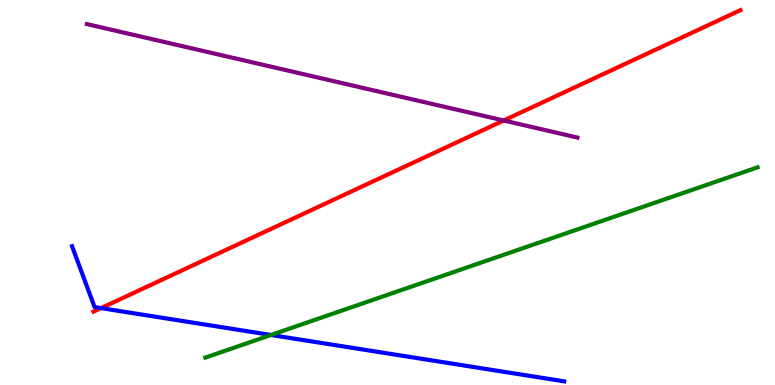[{'lines': ['blue', 'red'], 'intersections': [{'x': 1.3, 'y': 2.0}]}, {'lines': ['green', 'red'], 'intersections': []}, {'lines': ['purple', 'red'], 'intersections': [{'x': 6.5, 'y': 6.87}]}, {'lines': ['blue', 'green'], 'intersections': [{'x': 3.5, 'y': 1.3}]}, {'lines': ['blue', 'purple'], 'intersections': []}, {'lines': ['green', 'purple'], 'intersections': []}]